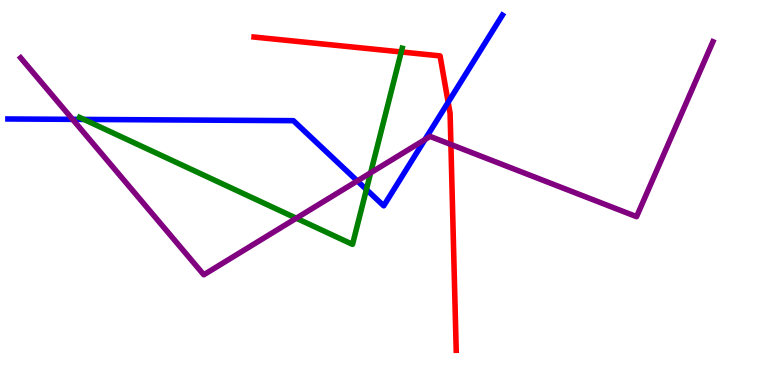[{'lines': ['blue', 'red'], 'intersections': [{'x': 5.78, 'y': 7.34}]}, {'lines': ['green', 'red'], 'intersections': [{'x': 5.18, 'y': 8.65}]}, {'lines': ['purple', 'red'], 'intersections': [{'x': 5.82, 'y': 6.25}]}, {'lines': ['blue', 'green'], 'intersections': [{'x': 1.08, 'y': 6.9}, {'x': 4.73, 'y': 5.08}]}, {'lines': ['blue', 'purple'], 'intersections': [{'x': 0.937, 'y': 6.9}, {'x': 4.61, 'y': 5.3}, {'x': 5.48, 'y': 6.37}]}, {'lines': ['green', 'purple'], 'intersections': [{'x': 3.82, 'y': 4.33}, {'x': 4.78, 'y': 5.51}]}]